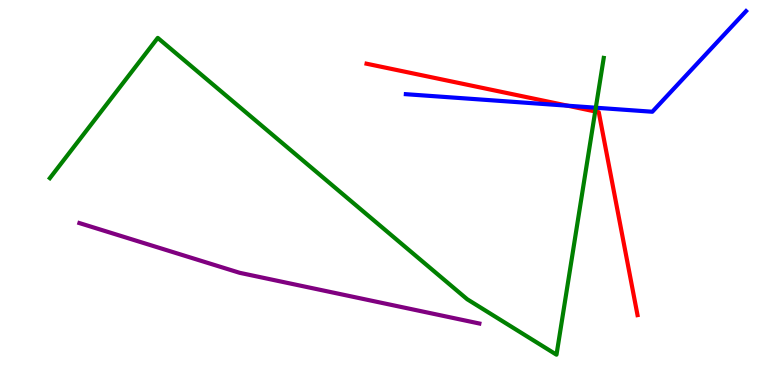[{'lines': ['blue', 'red'], 'intersections': [{'x': 7.32, 'y': 7.25}]}, {'lines': ['green', 'red'], 'intersections': [{'x': 7.68, 'y': 7.1}]}, {'lines': ['purple', 'red'], 'intersections': []}, {'lines': ['blue', 'green'], 'intersections': [{'x': 7.69, 'y': 7.2}]}, {'lines': ['blue', 'purple'], 'intersections': []}, {'lines': ['green', 'purple'], 'intersections': []}]